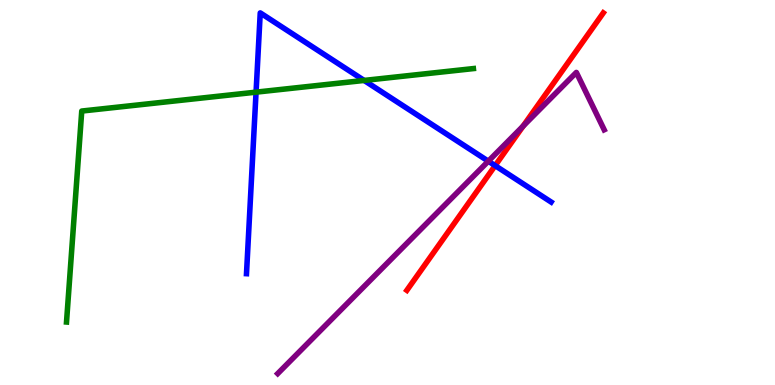[{'lines': ['blue', 'red'], 'intersections': [{'x': 6.39, 'y': 5.7}]}, {'lines': ['green', 'red'], 'intersections': []}, {'lines': ['purple', 'red'], 'intersections': [{'x': 6.75, 'y': 6.73}]}, {'lines': ['blue', 'green'], 'intersections': [{'x': 3.3, 'y': 7.61}, {'x': 4.7, 'y': 7.91}]}, {'lines': ['blue', 'purple'], 'intersections': [{'x': 6.3, 'y': 5.81}]}, {'lines': ['green', 'purple'], 'intersections': []}]